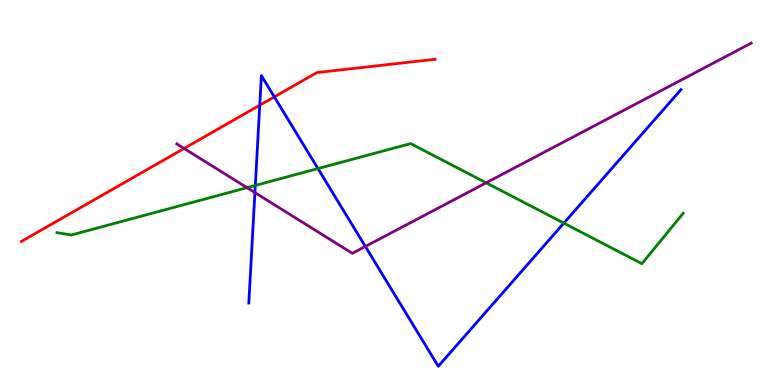[{'lines': ['blue', 'red'], 'intersections': [{'x': 3.35, 'y': 7.27}, {'x': 3.54, 'y': 7.48}]}, {'lines': ['green', 'red'], 'intersections': []}, {'lines': ['purple', 'red'], 'intersections': [{'x': 2.38, 'y': 6.14}]}, {'lines': ['blue', 'green'], 'intersections': [{'x': 3.29, 'y': 5.18}, {'x': 4.1, 'y': 5.62}, {'x': 7.28, 'y': 4.2}]}, {'lines': ['blue', 'purple'], 'intersections': [{'x': 3.29, 'y': 5.0}, {'x': 4.71, 'y': 3.6}]}, {'lines': ['green', 'purple'], 'intersections': [{'x': 3.19, 'y': 5.13}, {'x': 6.27, 'y': 5.25}]}]